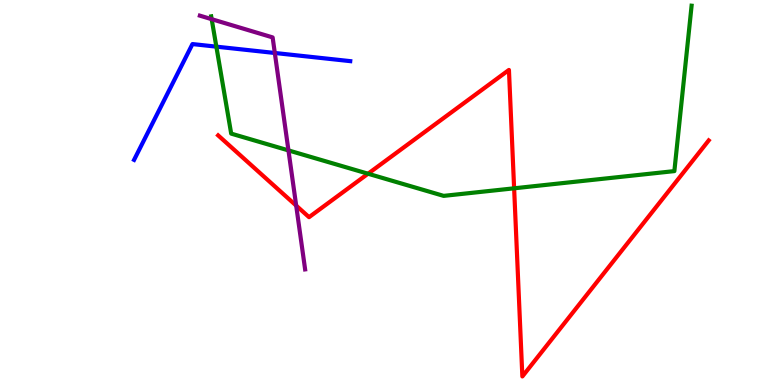[{'lines': ['blue', 'red'], 'intersections': []}, {'lines': ['green', 'red'], 'intersections': [{'x': 4.75, 'y': 5.49}, {'x': 6.63, 'y': 5.11}]}, {'lines': ['purple', 'red'], 'intersections': [{'x': 3.82, 'y': 4.66}]}, {'lines': ['blue', 'green'], 'intersections': [{'x': 2.79, 'y': 8.79}]}, {'lines': ['blue', 'purple'], 'intersections': [{'x': 3.55, 'y': 8.62}]}, {'lines': ['green', 'purple'], 'intersections': [{'x': 2.73, 'y': 9.5}, {'x': 3.72, 'y': 6.09}]}]